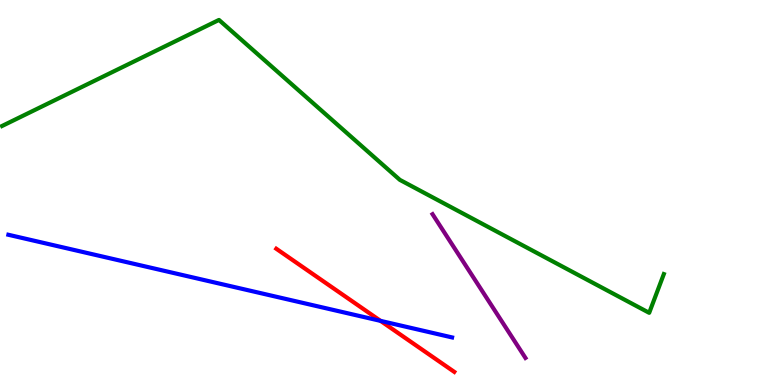[{'lines': ['blue', 'red'], 'intersections': [{'x': 4.91, 'y': 1.67}]}, {'lines': ['green', 'red'], 'intersections': []}, {'lines': ['purple', 'red'], 'intersections': []}, {'lines': ['blue', 'green'], 'intersections': []}, {'lines': ['blue', 'purple'], 'intersections': []}, {'lines': ['green', 'purple'], 'intersections': []}]